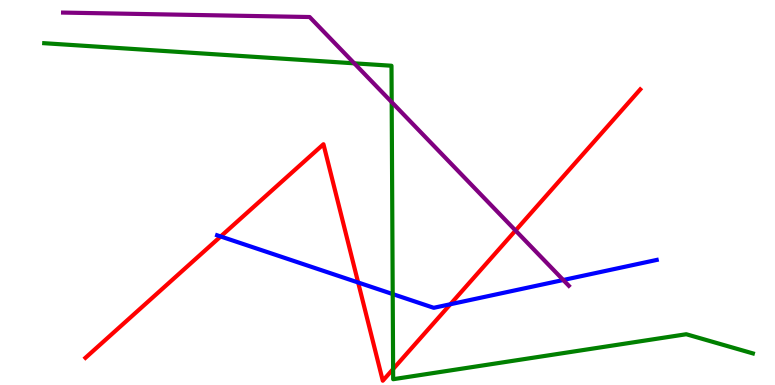[{'lines': ['blue', 'red'], 'intersections': [{'x': 2.85, 'y': 3.86}, {'x': 4.62, 'y': 2.66}, {'x': 5.81, 'y': 2.1}]}, {'lines': ['green', 'red'], 'intersections': [{'x': 5.07, 'y': 0.415}]}, {'lines': ['purple', 'red'], 'intersections': [{'x': 6.65, 'y': 4.01}]}, {'lines': ['blue', 'green'], 'intersections': [{'x': 5.07, 'y': 2.36}]}, {'lines': ['blue', 'purple'], 'intersections': [{'x': 7.27, 'y': 2.73}]}, {'lines': ['green', 'purple'], 'intersections': [{'x': 4.57, 'y': 8.36}, {'x': 5.05, 'y': 7.35}]}]